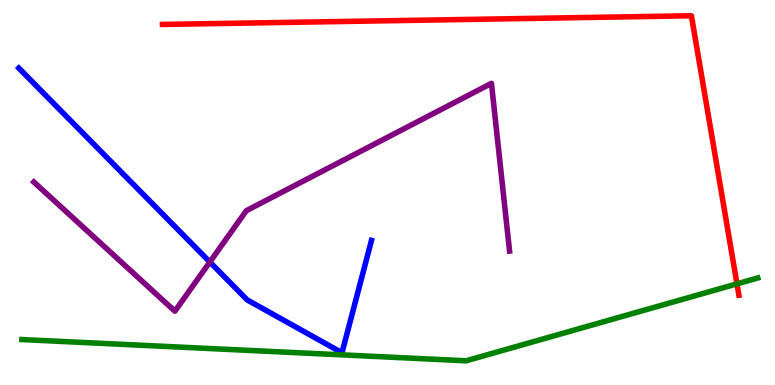[{'lines': ['blue', 'red'], 'intersections': []}, {'lines': ['green', 'red'], 'intersections': [{'x': 9.51, 'y': 2.63}]}, {'lines': ['purple', 'red'], 'intersections': []}, {'lines': ['blue', 'green'], 'intersections': []}, {'lines': ['blue', 'purple'], 'intersections': [{'x': 2.71, 'y': 3.19}]}, {'lines': ['green', 'purple'], 'intersections': []}]